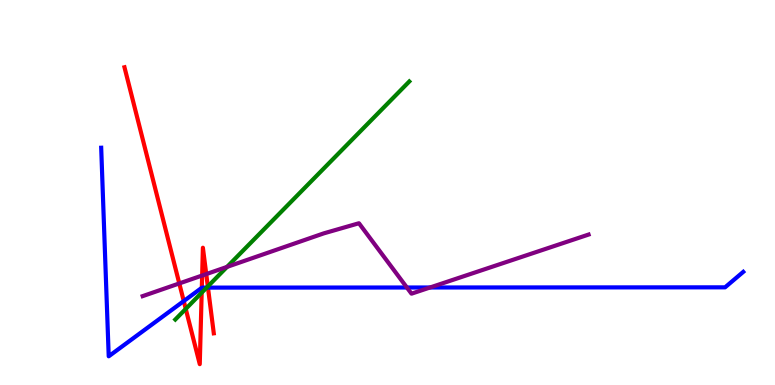[{'lines': ['blue', 'red'], 'intersections': [{'x': 2.37, 'y': 2.18}, {'x': 2.6, 'y': 2.53}, {'x': 2.68, 'y': 2.53}]}, {'lines': ['green', 'red'], 'intersections': [{'x': 2.4, 'y': 1.98}, {'x': 2.6, 'y': 2.4}, {'x': 2.68, 'y': 2.56}]}, {'lines': ['purple', 'red'], 'intersections': [{'x': 2.31, 'y': 2.64}, {'x': 2.61, 'y': 2.84}, {'x': 2.66, 'y': 2.88}]}, {'lines': ['blue', 'green'], 'intersections': [{'x': 2.67, 'y': 2.53}]}, {'lines': ['blue', 'purple'], 'intersections': [{'x': 5.25, 'y': 2.53}, {'x': 5.55, 'y': 2.53}]}, {'lines': ['green', 'purple'], 'intersections': [{'x': 2.93, 'y': 3.07}]}]